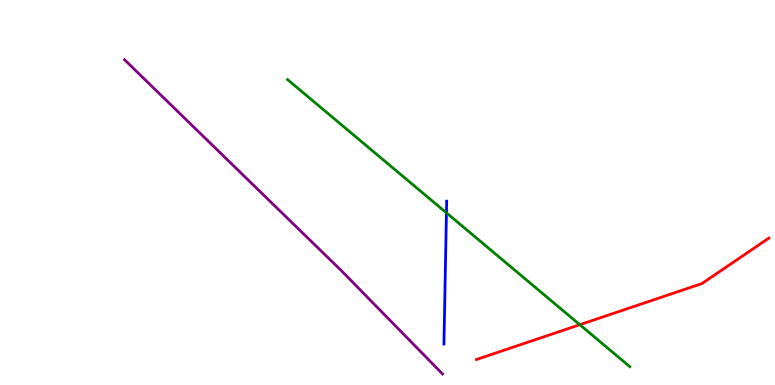[{'lines': ['blue', 'red'], 'intersections': []}, {'lines': ['green', 'red'], 'intersections': [{'x': 7.48, 'y': 1.57}]}, {'lines': ['purple', 'red'], 'intersections': []}, {'lines': ['blue', 'green'], 'intersections': [{'x': 5.76, 'y': 4.47}]}, {'lines': ['blue', 'purple'], 'intersections': []}, {'lines': ['green', 'purple'], 'intersections': []}]